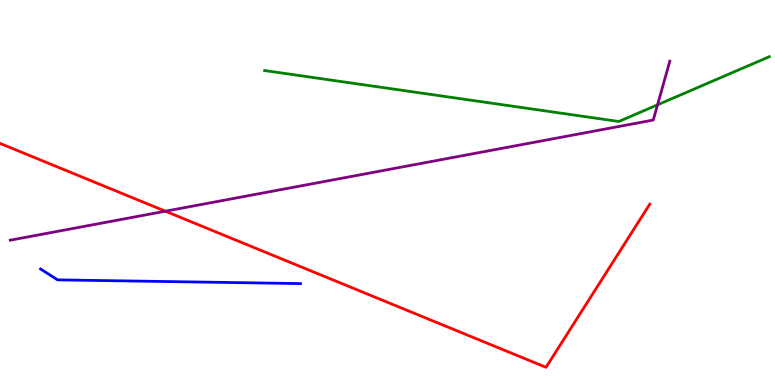[{'lines': ['blue', 'red'], 'intersections': []}, {'lines': ['green', 'red'], 'intersections': []}, {'lines': ['purple', 'red'], 'intersections': [{'x': 2.13, 'y': 4.51}]}, {'lines': ['blue', 'green'], 'intersections': []}, {'lines': ['blue', 'purple'], 'intersections': []}, {'lines': ['green', 'purple'], 'intersections': [{'x': 8.48, 'y': 7.28}]}]